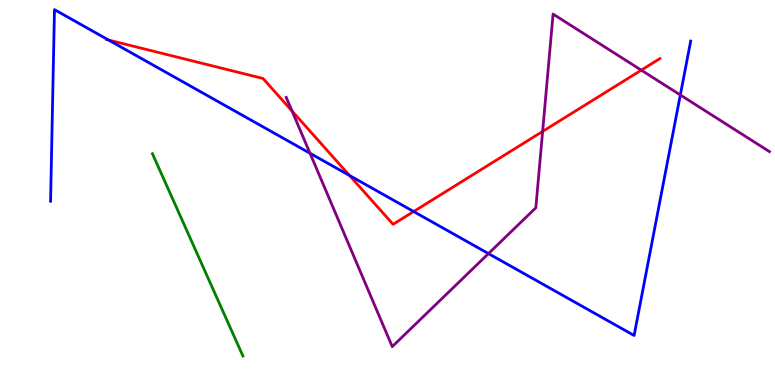[{'lines': ['blue', 'red'], 'intersections': [{'x': 1.4, 'y': 8.96}, {'x': 4.51, 'y': 5.44}, {'x': 5.34, 'y': 4.51}]}, {'lines': ['green', 'red'], 'intersections': []}, {'lines': ['purple', 'red'], 'intersections': [{'x': 3.77, 'y': 7.12}, {'x': 7.0, 'y': 6.59}, {'x': 8.27, 'y': 8.18}]}, {'lines': ['blue', 'green'], 'intersections': []}, {'lines': ['blue', 'purple'], 'intersections': [{'x': 4.0, 'y': 6.02}, {'x': 6.3, 'y': 3.41}, {'x': 8.78, 'y': 7.53}]}, {'lines': ['green', 'purple'], 'intersections': []}]